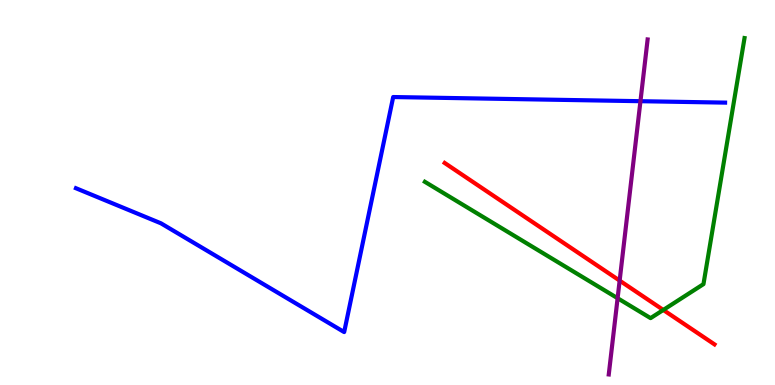[{'lines': ['blue', 'red'], 'intersections': []}, {'lines': ['green', 'red'], 'intersections': [{'x': 8.56, 'y': 1.95}]}, {'lines': ['purple', 'red'], 'intersections': [{'x': 8.0, 'y': 2.71}]}, {'lines': ['blue', 'green'], 'intersections': []}, {'lines': ['blue', 'purple'], 'intersections': [{'x': 8.26, 'y': 7.37}]}, {'lines': ['green', 'purple'], 'intersections': [{'x': 7.97, 'y': 2.25}]}]